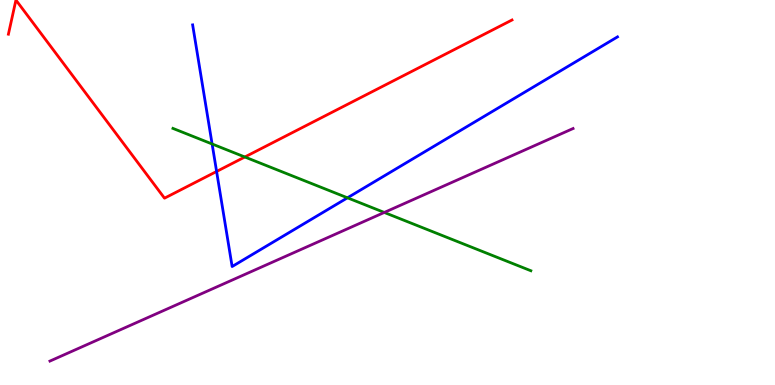[{'lines': ['blue', 'red'], 'intersections': [{'x': 2.79, 'y': 5.55}]}, {'lines': ['green', 'red'], 'intersections': [{'x': 3.16, 'y': 5.92}]}, {'lines': ['purple', 'red'], 'intersections': []}, {'lines': ['blue', 'green'], 'intersections': [{'x': 2.74, 'y': 6.26}, {'x': 4.48, 'y': 4.86}]}, {'lines': ['blue', 'purple'], 'intersections': []}, {'lines': ['green', 'purple'], 'intersections': [{'x': 4.96, 'y': 4.48}]}]